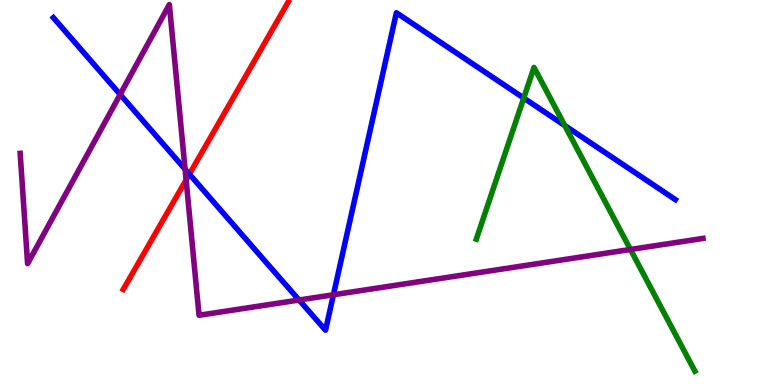[{'lines': ['blue', 'red'], 'intersections': [{'x': 2.44, 'y': 5.48}]}, {'lines': ['green', 'red'], 'intersections': []}, {'lines': ['purple', 'red'], 'intersections': [{'x': 2.4, 'y': 5.33}]}, {'lines': ['blue', 'green'], 'intersections': [{'x': 6.76, 'y': 7.45}, {'x': 7.29, 'y': 6.74}]}, {'lines': ['blue', 'purple'], 'intersections': [{'x': 1.55, 'y': 7.55}, {'x': 2.39, 'y': 5.61}, {'x': 3.86, 'y': 2.21}, {'x': 4.3, 'y': 2.34}]}, {'lines': ['green', 'purple'], 'intersections': [{'x': 8.13, 'y': 3.52}]}]